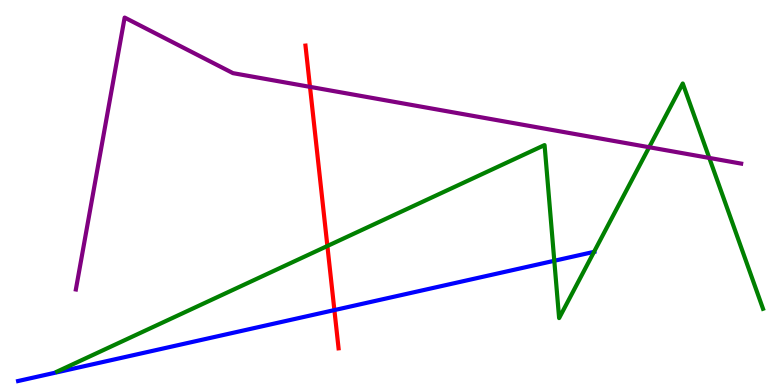[{'lines': ['blue', 'red'], 'intersections': [{'x': 4.31, 'y': 1.95}]}, {'lines': ['green', 'red'], 'intersections': [{'x': 4.22, 'y': 3.61}]}, {'lines': ['purple', 'red'], 'intersections': [{'x': 4.0, 'y': 7.74}]}, {'lines': ['blue', 'green'], 'intersections': [{'x': 7.15, 'y': 3.23}, {'x': 7.66, 'y': 3.46}]}, {'lines': ['blue', 'purple'], 'intersections': []}, {'lines': ['green', 'purple'], 'intersections': [{'x': 8.38, 'y': 6.18}, {'x': 9.15, 'y': 5.9}]}]